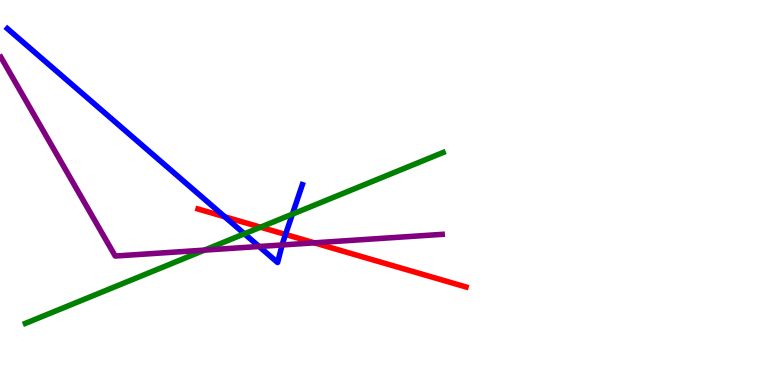[{'lines': ['blue', 'red'], 'intersections': [{'x': 2.9, 'y': 4.37}, {'x': 3.68, 'y': 3.91}]}, {'lines': ['green', 'red'], 'intersections': [{'x': 3.36, 'y': 4.1}]}, {'lines': ['purple', 'red'], 'intersections': [{'x': 4.06, 'y': 3.69}]}, {'lines': ['blue', 'green'], 'intersections': [{'x': 3.15, 'y': 3.93}, {'x': 3.77, 'y': 4.44}]}, {'lines': ['blue', 'purple'], 'intersections': [{'x': 3.34, 'y': 3.6}, {'x': 3.64, 'y': 3.64}]}, {'lines': ['green', 'purple'], 'intersections': [{'x': 2.64, 'y': 3.5}]}]